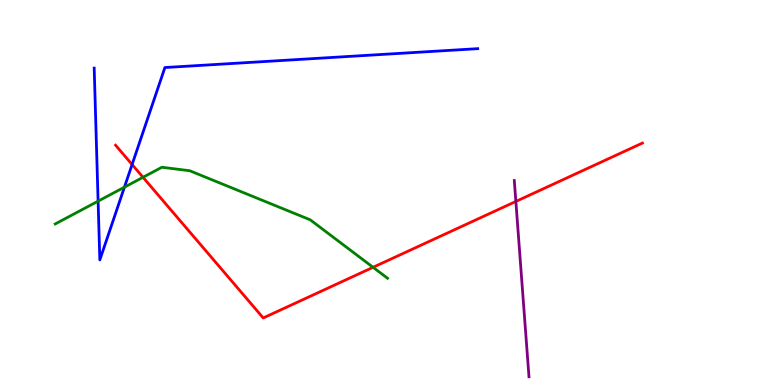[{'lines': ['blue', 'red'], 'intersections': [{'x': 1.7, 'y': 5.73}]}, {'lines': ['green', 'red'], 'intersections': [{'x': 1.85, 'y': 5.39}, {'x': 4.81, 'y': 3.06}]}, {'lines': ['purple', 'red'], 'intersections': [{'x': 6.66, 'y': 4.77}]}, {'lines': ['blue', 'green'], 'intersections': [{'x': 1.27, 'y': 4.77}, {'x': 1.61, 'y': 5.14}]}, {'lines': ['blue', 'purple'], 'intersections': []}, {'lines': ['green', 'purple'], 'intersections': []}]